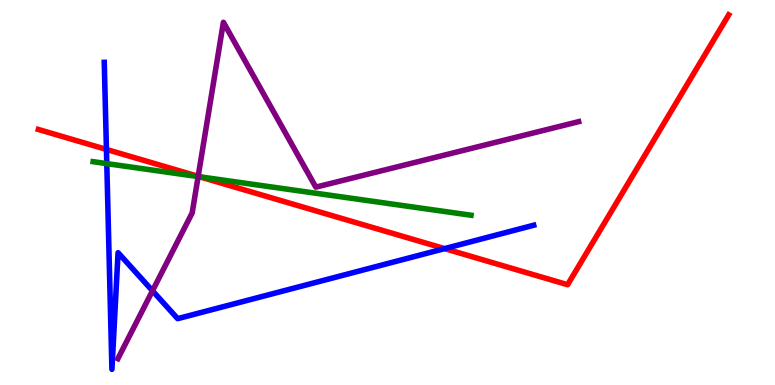[{'lines': ['blue', 'red'], 'intersections': [{'x': 1.37, 'y': 6.12}, {'x': 5.74, 'y': 3.54}]}, {'lines': ['green', 'red'], 'intersections': [{'x': 2.58, 'y': 5.41}]}, {'lines': ['purple', 'red'], 'intersections': [{'x': 2.56, 'y': 5.42}]}, {'lines': ['blue', 'green'], 'intersections': [{'x': 1.38, 'y': 5.75}]}, {'lines': ['blue', 'purple'], 'intersections': [{'x': 1.97, 'y': 2.45}]}, {'lines': ['green', 'purple'], 'intersections': [{'x': 2.56, 'y': 5.41}]}]